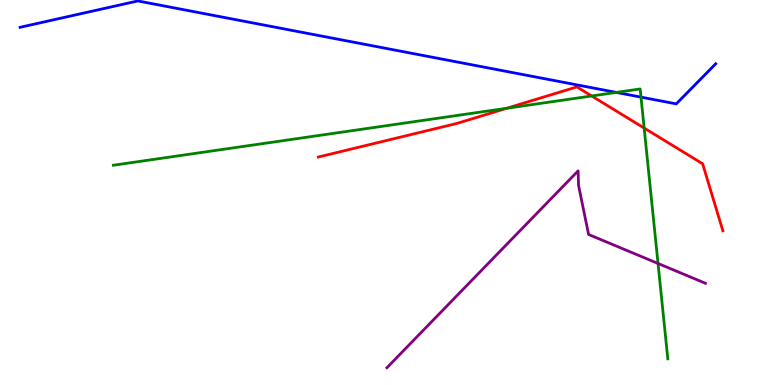[{'lines': ['blue', 'red'], 'intersections': []}, {'lines': ['green', 'red'], 'intersections': [{'x': 6.54, 'y': 7.19}, {'x': 7.63, 'y': 7.51}, {'x': 8.31, 'y': 6.67}]}, {'lines': ['purple', 'red'], 'intersections': []}, {'lines': ['blue', 'green'], 'intersections': [{'x': 7.95, 'y': 7.6}, {'x': 8.27, 'y': 7.48}]}, {'lines': ['blue', 'purple'], 'intersections': []}, {'lines': ['green', 'purple'], 'intersections': [{'x': 8.49, 'y': 3.16}]}]